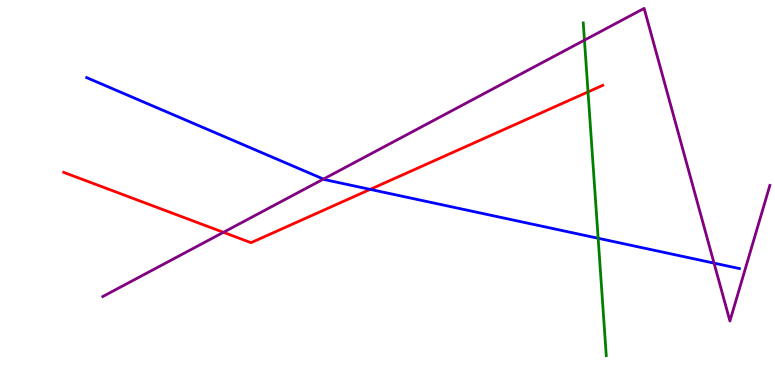[{'lines': ['blue', 'red'], 'intersections': [{'x': 4.78, 'y': 5.08}]}, {'lines': ['green', 'red'], 'intersections': [{'x': 7.59, 'y': 7.61}]}, {'lines': ['purple', 'red'], 'intersections': [{'x': 2.88, 'y': 3.97}]}, {'lines': ['blue', 'green'], 'intersections': [{'x': 7.72, 'y': 3.81}]}, {'lines': ['blue', 'purple'], 'intersections': [{'x': 4.17, 'y': 5.35}, {'x': 9.21, 'y': 3.17}]}, {'lines': ['green', 'purple'], 'intersections': [{'x': 7.54, 'y': 8.96}]}]